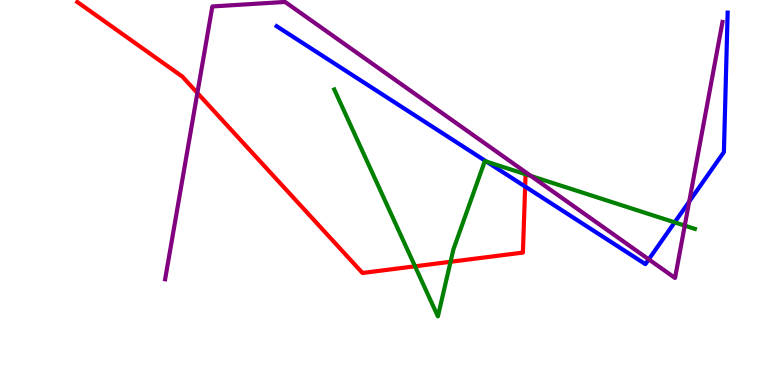[{'lines': ['blue', 'red'], 'intersections': [{'x': 6.78, 'y': 5.15}]}, {'lines': ['green', 'red'], 'intersections': [{'x': 5.36, 'y': 3.08}, {'x': 5.81, 'y': 3.2}]}, {'lines': ['purple', 'red'], 'intersections': [{'x': 2.55, 'y': 7.59}]}, {'lines': ['blue', 'green'], 'intersections': [{'x': 6.28, 'y': 5.8}, {'x': 8.71, 'y': 4.22}]}, {'lines': ['blue', 'purple'], 'intersections': [{'x': 8.37, 'y': 3.26}, {'x': 8.89, 'y': 4.76}]}, {'lines': ['green', 'purple'], 'intersections': [{'x': 6.85, 'y': 5.43}, {'x': 8.84, 'y': 4.14}]}]